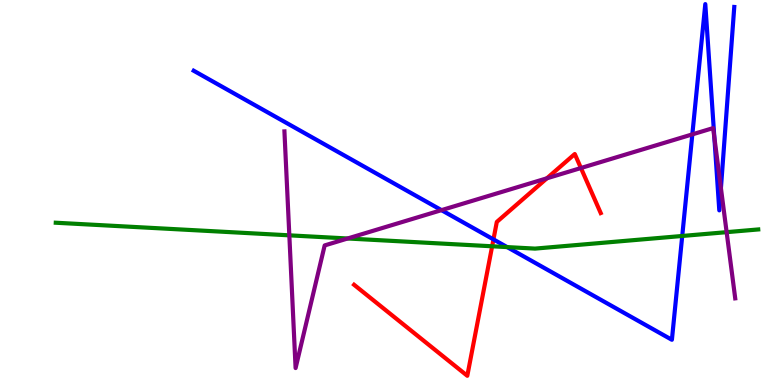[{'lines': ['blue', 'red'], 'intersections': [{'x': 6.37, 'y': 3.78}]}, {'lines': ['green', 'red'], 'intersections': [{'x': 6.35, 'y': 3.6}]}, {'lines': ['purple', 'red'], 'intersections': [{'x': 7.06, 'y': 5.37}, {'x': 7.5, 'y': 5.64}]}, {'lines': ['blue', 'green'], 'intersections': [{'x': 6.54, 'y': 3.58}, {'x': 8.8, 'y': 3.87}]}, {'lines': ['blue', 'purple'], 'intersections': [{'x': 5.7, 'y': 4.54}, {'x': 8.93, 'y': 6.51}, {'x': 9.22, 'y': 6.43}, {'x': 9.3, 'y': 5.11}]}, {'lines': ['green', 'purple'], 'intersections': [{'x': 3.73, 'y': 3.89}, {'x': 4.49, 'y': 3.81}, {'x': 9.38, 'y': 3.97}]}]